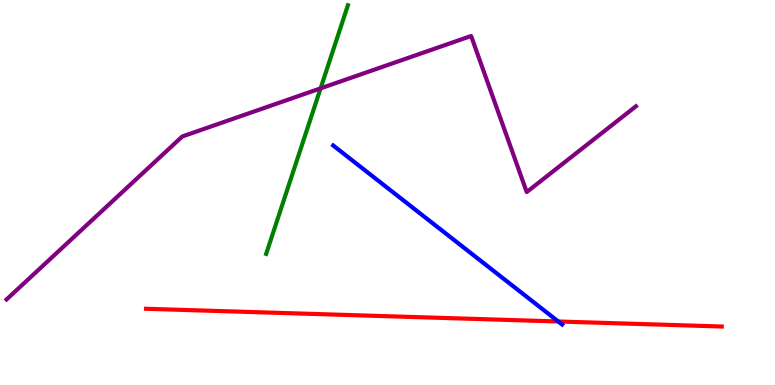[{'lines': ['blue', 'red'], 'intersections': [{'x': 7.2, 'y': 1.65}]}, {'lines': ['green', 'red'], 'intersections': []}, {'lines': ['purple', 'red'], 'intersections': []}, {'lines': ['blue', 'green'], 'intersections': []}, {'lines': ['blue', 'purple'], 'intersections': []}, {'lines': ['green', 'purple'], 'intersections': [{'x': 4.14, 'y': 7.7}]}]